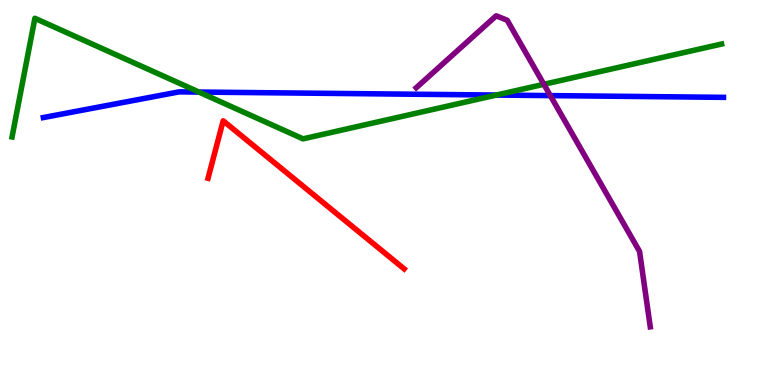[{'lines': ['blue', 'red'], 'intersections': []}, {'lines': ['green', 'red'], 'intersections': []}, {'lines': ['purple', 'red'], 'intersections': []}, {'lines': ['blue', 'green'], 'intersections': [{'x': 2.57, 'y': 7.61}, {'x': 6.4, 'y': 7.53}]}, {'lines': ['blue', 'purple'], 'intersections': [{'x': 7.1, 'y': 7.52}]}, {'lines': ['green', 'purple'], 'intersections': [{'x': 7.02, 'y': 7.81}]}]